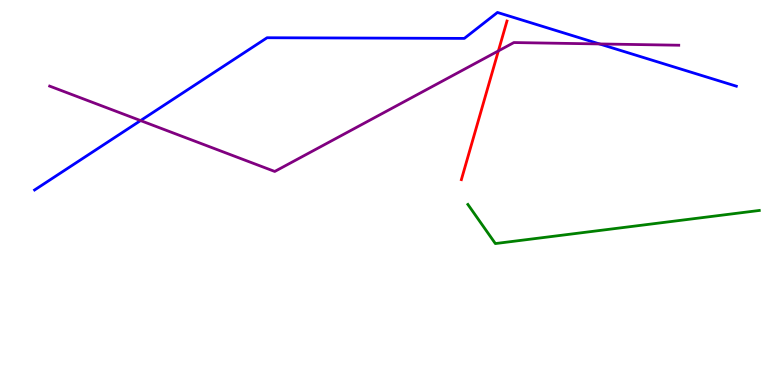[{'lines': ['blue', 'red'], 'intersections': []}, {'lines': ['green', 'red'], 'intersections': []}, {'lines': ['purple', 'red'], 'intersections': [{'x': 6.43, 'y': 8.68}]}, {'lines': ['blue', 'green'], 'intersections': []}, {'lines': ['blue', 'purple'], 'intersections': [{'x': 1.81, 'y': 6.87}, {'x': 7.74, 'y': 8.86}]}, {'lines': ['green', 'purple'], 'intersections': []}]